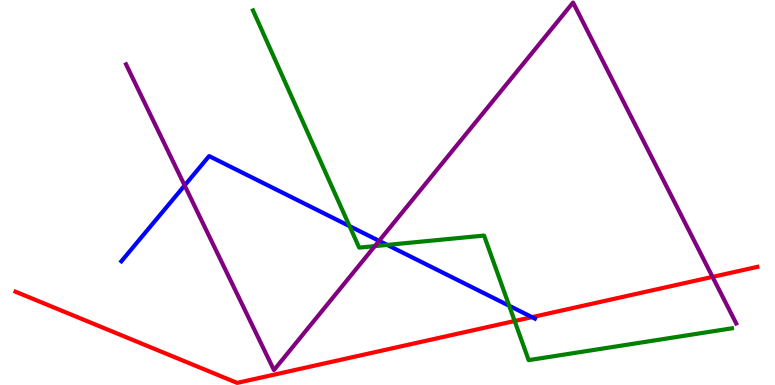[{'lines': ['blue', 'red'], 'intersections': [{'x': 6.86, 'y': 1.76}]}, {'lines': ['green', 'red'], 'intersections': [{'x': 6.64, 'y': 1.66}]}, {'lines': ['purple', 'red'], 'intersections': [{'x': 9.19, 'y': 2.81}]}, {'lines': ['blue', 'green'], 'intersections': [{'x': 4.51, 'y': 4.13}, {'x': 5.0, 'y': 3.64}, {'x': 6.57, 'y': 2.06}]}, {'lines': ['blue', 'purple'], 'intersections': [{'x': 2.38, 'y': 5.18}, {'x': 4.89, 'y': 3.74}]}, {'lines': ['green', 'purple'], 'intersections': [{'x': 4.84, 'y': 3.61}]}]